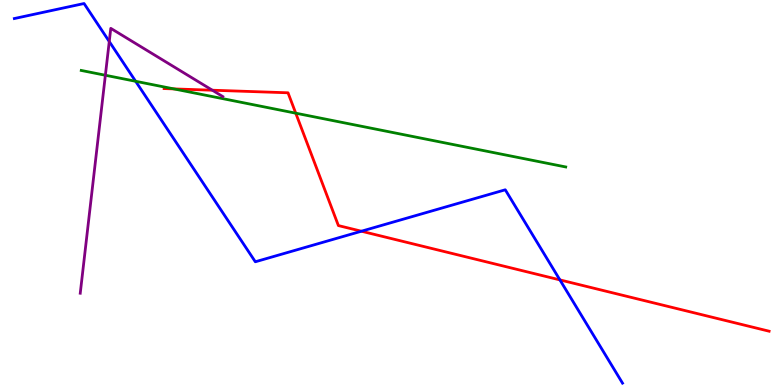[{'lines': ['blue', 'red'], 'intersections': [{'x': 4.66, 'y': 3.99}, {'x': 7.22, 'y': 2.73}]}, {'lines': ['green', 'red'], 'intersections': [{'x': 2.24, 'y': 7.69}, {'x': 3.82, 'y': 7.06}]}, {'lines': ['purple', 'red'], 'intersections': [{'x': 2.74, 'y': 7.66}]}, {'lines': ['blue', 'green'], 'intersections': [{'x': 1.75, 'y': 7.89}]}, {'lines': ['blue', 'purple'], 'intersections': [{'x': 1.41, 'y': 8.92}]}, {'lines': ['green', 'purple'], 'intersections': [{'x': 1.36, 'y': 8.05}]}]